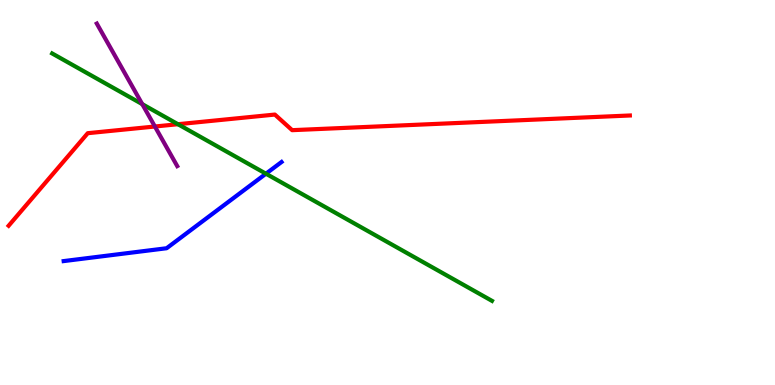[{'lines': ['blue', 'red'], 'intersections': []}, {'lines': ['green', 'red'], 'intersections': [{'x': 2.3, 'y': 6.77}]}, {'lines': ['purple', 'red'], 'intersections': [{'x': 2.0, 'y': 6.71}]}, {'lines': ['blue', 'green'], 'intersections': [{'x': 3.43, 'y': 5.49}]}, {'lines': ['blue', 'purple'], 'intersections': []}, {'lines': ['green', 'purple'], 'intersections': [{'x': 1.84, 'y': 7.29}]}]